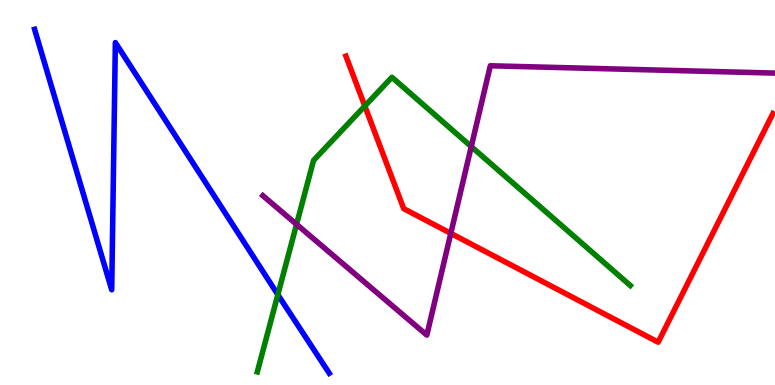[{'lines': ['blue', 'red'], 'intersections': []}, {'lines': ['green', 'red'], 'intersections': [{'x': 4.71, 'y': 7.25}]}, {'lines': ['purple', 'red'], 'intersections': [{'x': 5.82, 'y': 3.94}]}, {'lines': ['blue', 'green'], 'intersections': [{'x': 3.59, 'y': 2.35}]}, {'lines': ['blue', 'purple'], 'intersections': []}, {'lines': ['green', 'purple'], 'intersections': [{'x': 3.83, 'y': 4.17}, {'x': 6.08, 'y': 6.19}]}]